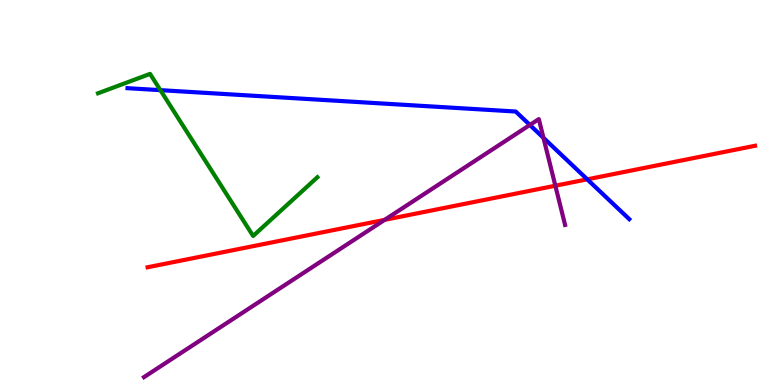[{'lines': ['blue', 'red'], 'intersections': [{'x': 7.58, 'y': 5.34}]}, {'lines': ['green', 'red'], 'intersections': []}, {'lines': ['purple', 'red'], 'intersections': [{'x': 4.96, 'y': 4.29}, {'x': 7.17, 'y': 5.18}]}, {'lines': ['blue', 'green'], 'intersections': [{'x': 2.07, 'y': 7.66}]}, {'lines': ['blue', 'purple'], 'intersections': [{'x': 6.84, 'y': 6.75}, {'x': 7.01, 'y': 6.42}]}, {'lines': ['green', 'purple'], 'intersections': []}]